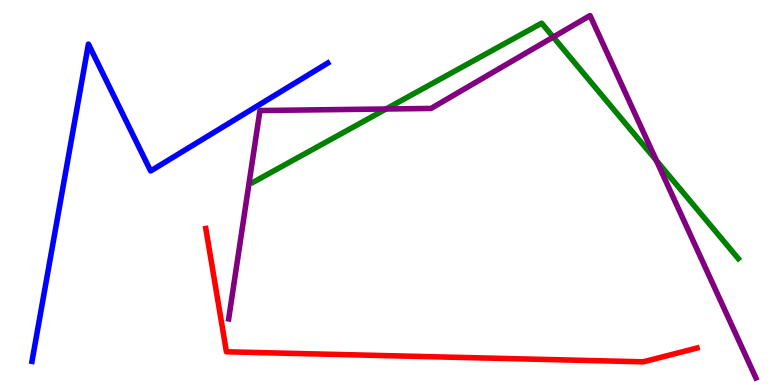[{'lines': ['blue', 'red'], 'intersections': []}, {'lines': ['green', 'red'], 'intersections': []}, {'lines': ['purple', 'red'], 'intersections': []}, {'lines': ['blue', 'green'], 'intersections': []}, {'lines': ['blue', 'purple'], 'intersections': []}, {'lines': ['green', 'purple'], 'intersections': [{'x': 4.98, 'y': 7.17}, {'x': 7.14, 'y': 9.04}, {'x': 8.47, 'y': 5.83}]}]